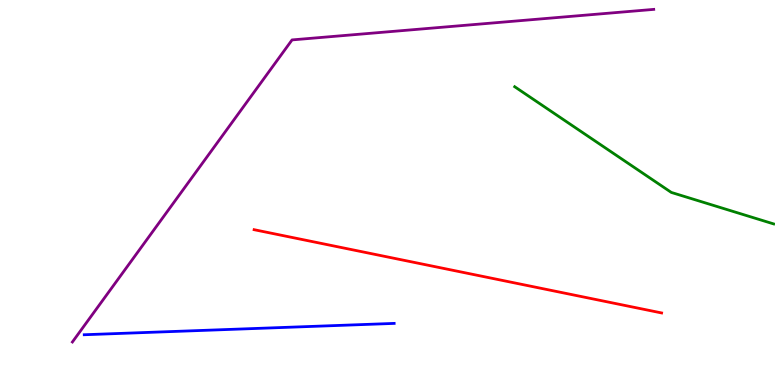[{'lines': ['blue', 'red'], 'intersections': []}, {'lines': ['green', 'red'], 'intersections': []}, {'lines': ['purple', 'red'], 'intersections': []}, {'lines': ['blue', 'green'], 'intersections': []}, {'lines': ['blue', 'purple'], 'intersections': []}, {'lines': ['green', 'purple'], 'intersections': []}]